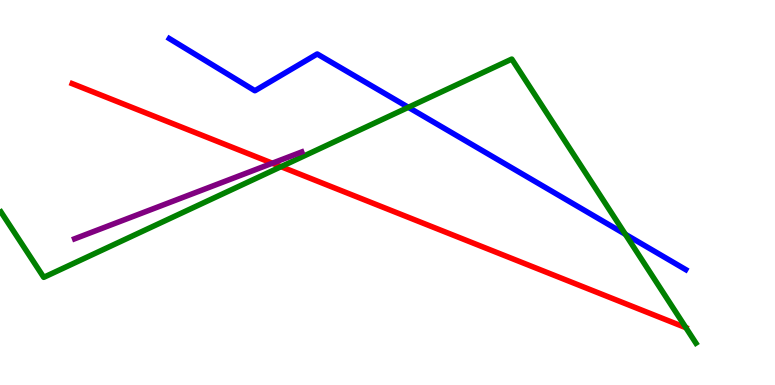[{'lines': ['blue', 'red'], 'intersections': []}, {'lines': ['green', 'red'], 'intersections': [{'x': 3.63, 'y': 5.67}, {'x': 8.85, 'y': 1.49}]}, {'lines': ['purple', 'red'], 'intersections': [{'x': 3.51, 'y': 5.76}]}, {'lines': ['blue', 'green'], 'intersections': [{'x': 5.27, 'y': 7.21}, {'x': 8.07, 'y': 3.91}]}, {'lines': ['blue', 'purple'], 'intersections': []}, {'lines': ['green', 'purple'], 'intersections': []}]